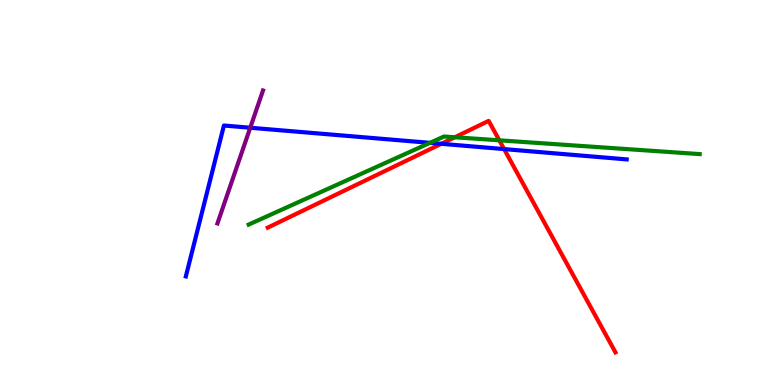[{'lines': ['blue', 'red'], 'intersections': [{'x': 5.69, 'y': 6.26}, {'x': 6.5, 'y': 6.13}]}, {'lines': ['green', 'red'], 'intersections': [{'x': 5.87, 'y': 6.43}, {'x': 6.44, 'y': 6.36}]}, {'lines': ['purple', 'red'], 'intersections': []}, {'lines': ['blue', 'green'], 'intersections': [{'x': 5.55, 'y': 6.29}]}, {'lines': ['blue', 'purple'], 'intersections': [{'x': 3.23, 'y': 6.68}]}, {'lines': ['green', 'purple'], 'intersections': []}]